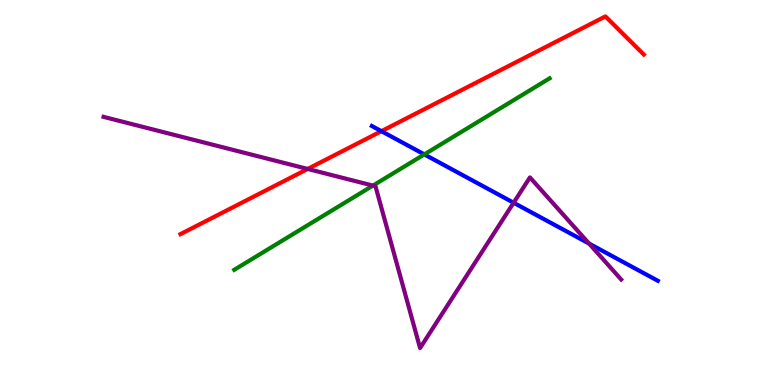[{'lines': ['blue', 'red'], 'intersections': [{'x': 4.92, 'y': 6.59}]}, {'lines': ['green', 'red'], 'intersections': []}, {'lines': ['purple', 'red'], 'intersections': [{'x': 3.97, 'y': 5.61}]}, {'lines': ['blue', 'green'], 'intersections': [{'x': 5.48, 'y': 5.99}]}, {'lines': ['blue', 'purple'], 'intersections': [{'x': 6.63, 'y': 4.73}, {'x': 7.6, 'y': 3.67}]}, {'lines': ['green', 'purple'], 'intersections': [{'x': 4.81, 'y': 5.18}]}]